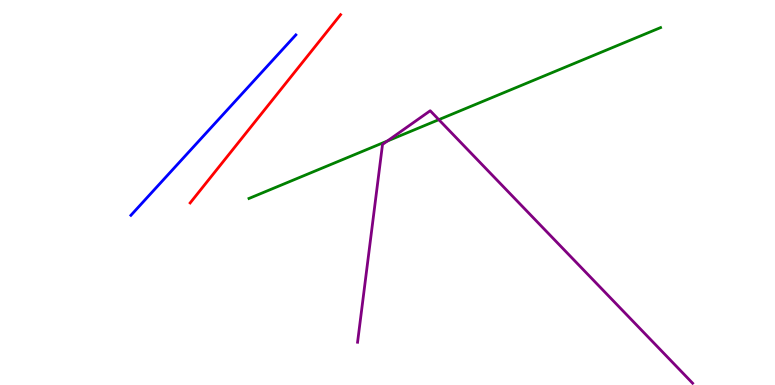[{'lines': ['blue', 'red'], 'intersections': []}, {'lines': ['green', 'red'], 'intersections': []}, {'lines': ['purple', 'red'], 'intersections': []}, {'lines': ['blue', 'green'], 'intersections': []}, {'lines': ['blue', 'purple'], 'intersections': []}, {'lines': ['green', 'purple'], 'intersections': [{'x': 5.0, 'y': 6.34}, {'x': 5.66, 'y': 6.89}]}]